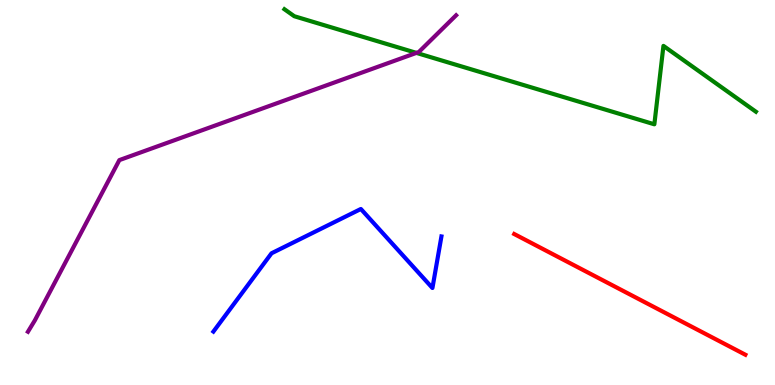[{'lines': ['blue', 'red'], 'intersections': []}, {'lines': ['green', 'red'], 'intersections': []}, {'lines': ['purple', 'red'], 'intersections': []}, {'lines': ['blue', 'green'], 'intersections': []}, {'lines': ['blue', 'purple'], 'intersections': []}, {'lines': ['green', 'purple'], 'intersections': [{'x': 5.37, 'y': 8.63}]}]